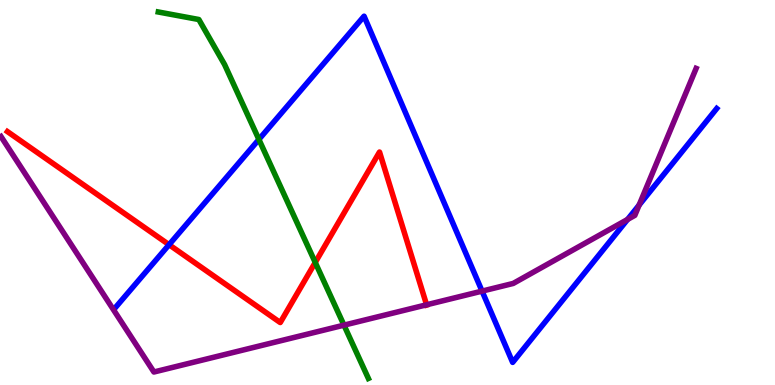[{'lines': ['blue', 'red'], 'intersections': [{'x': 2.18, 'y': 3.64}]}, {'lines': ['green', 'red'], 'intersections': [{'x': 4.07, 'y': 3.18}]}, {'lines': ['purple', 'red'], 'intersections': [{'x': 5.5, 'y': 2.08}]}, {'lines': ['blue', 'green'], 'intersections': [{'x': 3.34, 'y': 6.38}]}, {'lines': ['blue', 'purple'], 'intersections': [{'x': 6.22, 'y': 2.44}, {'x': 8.1, 'y': 4.3}, {'x': 8.25, 'y': 4.67}]}, {'lines': ['green', 'purple'], 'intersections': [{'x': 4.44, 'y': 1.55}]}]